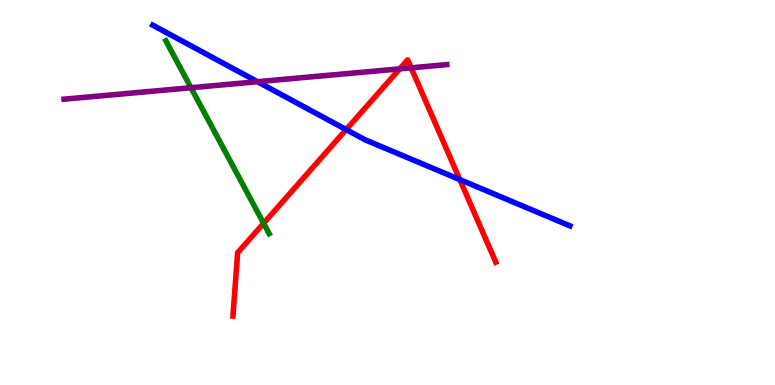[{'lines': ['blue', 'red'], 'intersections': [{'x': 4.47, 'y': 6.63}, {'x': 5.93, 'y': 5.34}]}, {'lines': ['green', 'red'], 'intersections': [{'x': 3.4, 'y': 4.2}]}, {'lines': ['purple', 'red'], 'intersections': [{'x': 5.16, 'y': 8.21}, {'x': 5.31, 'y': 8.24}]}, {'lines': ['blue', 'green'], 'intersections': []}, {'lines': ['blue', 'purple'], 'intersections': [{'x': 3.32, 'y': 7.88}]}, {'lines': ['green', 'purple'], 'intersections': [{'x': 2.46, 'y': 7.72}]}]